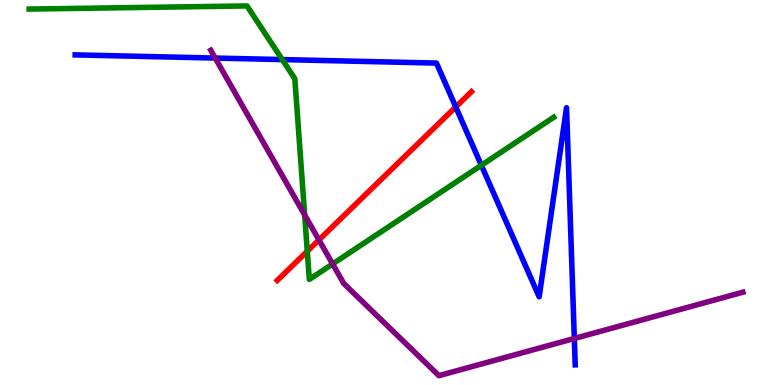[{'lines': ['blue', 'red'], 'intersections': [{'x': 5.88, 'y': 7.22}]}, {'lines': ['green', 'red'], 'intersections': [{'x': 3.96, 'y': 3.47}]}, {'lines': ['purple', 'red'], 'intersections': [{'x': 4.12, 'y': 3.77}]}, {'lines': ['blue', 'green'], 'intersections': [{'x': 3.64, 'y': 8.45}, {'x': 6.21, 'y': 5.71}]}, {'lines': ['blue', 'purple'], 'intersections': [{'x': 2.78, 'y': 8.49}, {'x': 7.41, 'y': 1.21}]}, {'lines': ['green', 'purple'], 'intersections': [{'x': 3.93, 'y': 4.42}, {'x': 4.29, 'y': 3.14}]}]